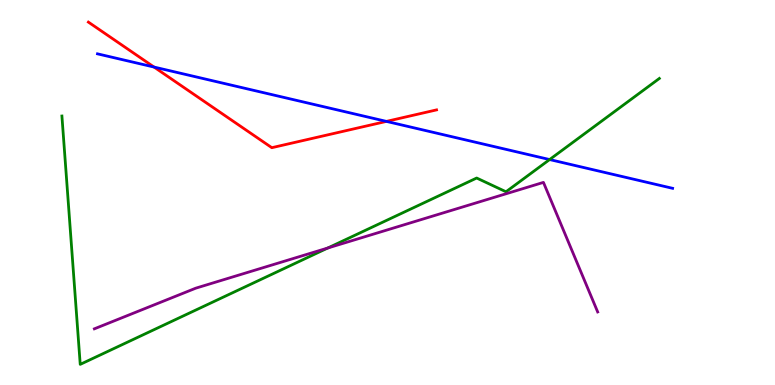[{'lines': ['blue', 'red'], 'intersections': [{'x': 1.99, 'y': 8.26}, {'x': 4.99, 'y': 6.85}]}, {'lines': ['green', 'red'], 'intersections': []}, {'lines': ['purple', 'red'], 'intersections': []}, {'lines': ['blue', 'green'], 'intersections': [{'x': 7.09, 'y': 5.86}]}, {'lines': ['blue', 'purple'], 'intersections': []}, {'lines': ['green', 'purple'], 'intersections': [{'x': 4.23, 'y': 3.56}]}]